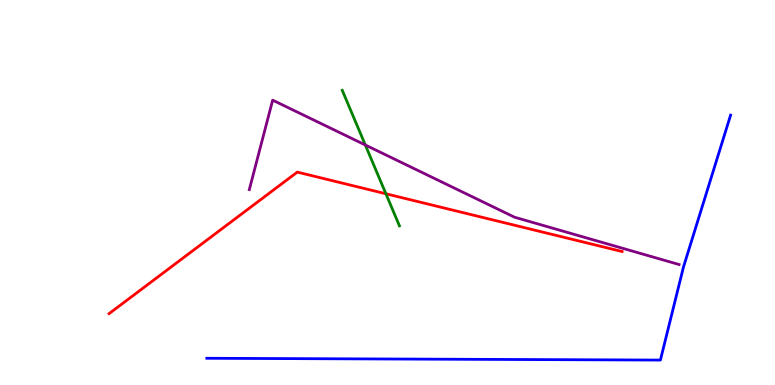[{'lines': ['blue', 'red'], 'intersections': []}, {'lines': ['green', 'red'], 'intersections': [{'x': 4.98, 'y': 4.97}]}, {'lines': ['purple', 'red'], 'intersections': []}, {'lines': ['blue', 'green'], 'intersections': []}, {'lines': ['blue', 'purple'], 'intersections': []}, {'lines': ['green', 'purple'], 'intersections': [{'x': 4.71, 'y': 6.23}]}]